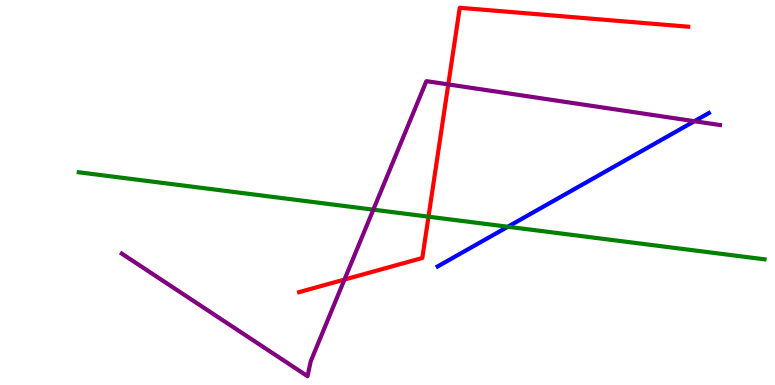[{'lines': ['blue', 'red'], 'intersections': []}, {'lines': ['green', 'red'], 'intersections': [{'x': 5.53, 'y': 4.37}]}, {'lines': ['purple', 'red'], 'intersections': [{'x': 4.44, 'y': 2.74}, {'x': 5.78, 'y': 7.81}]}, {'lines': ['blue', 'green'], 'intersections': [{'x': 6.55, 'y': 4.11}]}, {'lines': ['blue', 'purple'], 'intersections': [{'x': 8.96, 'y': 6.85}]}, {'lines': ['green', 'purple'], 'intersections': [{'x': 4.82, 'y': 4.55}]}]